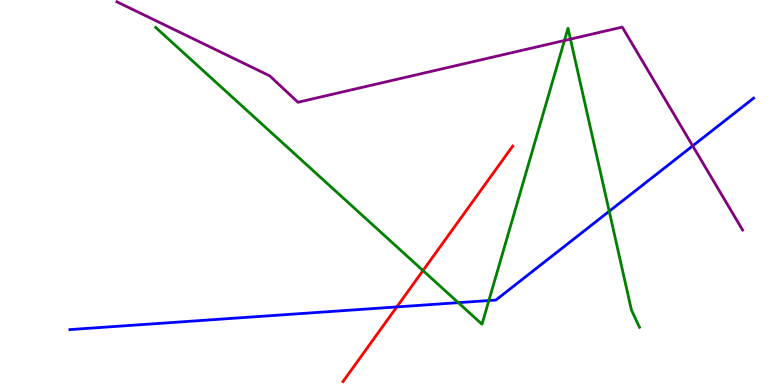[{'lines': ['blue', 'red'], 'intersections': [{'x': 5.12, 'y': 2.03}]}, {'lines': ['green', 'red'], 'intersections': [{'x': 5.46, 'y': 2.97}]}, {'lines': ['purple', 'red'], 'intersections': []}, {'lines': ['blue', 'green'], 'intersections': [{'x': 5.91, 'y': 2.14}, {'x': 6.31, 'y': 2.19}, {'x': 7.86, 'y': 4.51}]}, {'lines': ['blue', 'purple'], 'intersections': [{'x': 8.94, 'y': 6.21}]}, {'lines': ['green', 'purple'], 'intersections': [{'x': 7.28, 'y': 8.95}, {'x': 7.36, 'y': 8.98}]}]